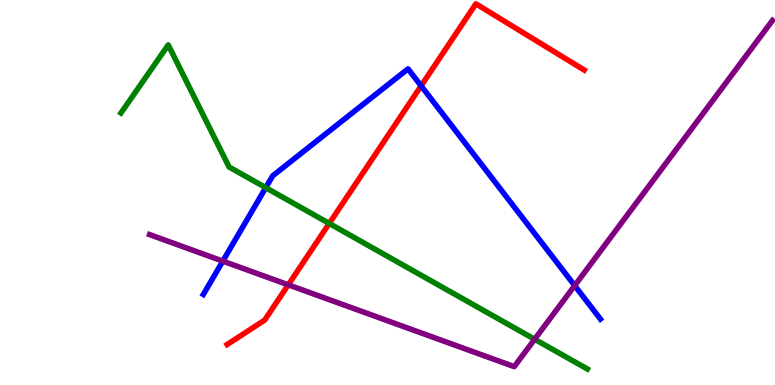[{'lines': ['blue', 'red'], 'intersections': [{'x': 5.43, 'y': 7.77}]}, {'lines': ['green', 'red'], 'intersections': [{'x': 4.25, 'y': 4.2}]}, {'lines': ['purple', 'red'], 'intersections': [{'x': 3.72, 'y': 2.6}]}, {'lines': ['blue', 'green'], 'intersections': [{'x': 3.43, 'y': 5.13}]}, {'lines': ['blue', 'purple'], 'intersections': [{'x': 2.87, 'y': 3.22}, {'x': 7.42, 'y': 2.58}]}, {'lines': ['green', 'purple'], 'intersections': [{'x': 6.9, 'y': 1.19}]}]